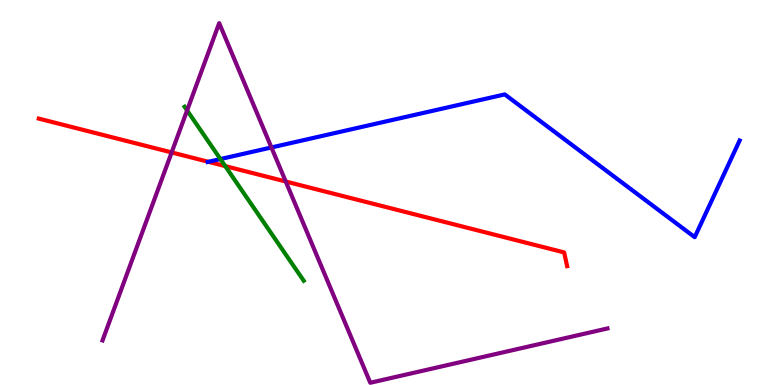[{'lines': ['blue', 'red'], 'intersections': [{'x': 2.69, 'y': 5.8}]}, {'lines': ['green', 'red'], 'intersections': [{'x': 2.91, 'y': 5.69}]}, {'lines': ['purple', 'red'], 'intersections': [{'x': 2.21, 'y': 6.04}, {'x': 3.69, 'y': 5.29}]}, {'lines': ['blue', 'green'], 'intersections': [{'x': 2.84, 'y': 5.87}]}, {'lines': ['blue', 'purple'], 'intersections': [{'x': 3.5, 'y': 6.17}]}, {'lines': ['green', 'purple'], 'intersections': [{'x': 2.41, 'y': 7.13}]}]